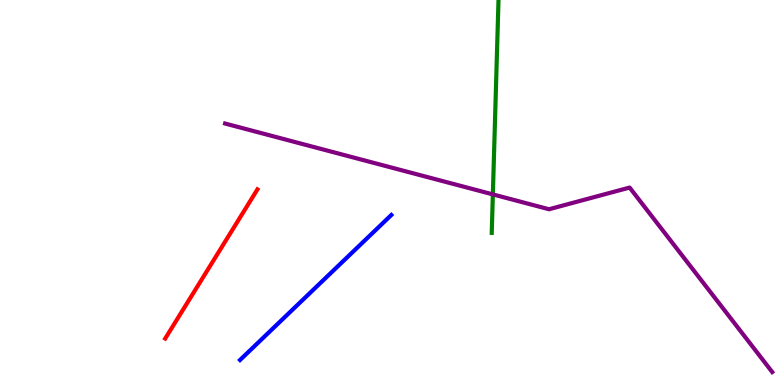[{'lines': ['blue', 'red'], 'intersections': []}, {'lines': ['green', 'red'], 'intersections': []}, {'lines': ['purple', 'red'], 'intersections': []}, {'lines': ['blue', 'green'], 'intersections': []}, {'lines': ['blue', 'purple'], 'intersections': []}, {'lines': ['green', 'purple'], 'intersections': [{'x': 6.36, 'y': 4.95}]}]